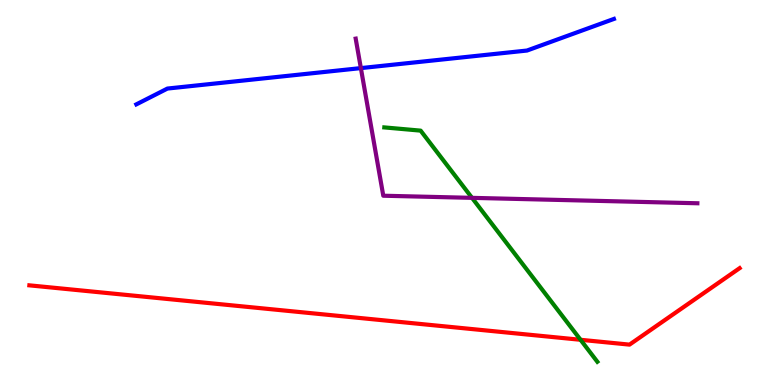[{'lines': ['blue', 'red'], 'intersections': []}, {'lines': ['green', 'red'], 'intersections': [{'x': 7.49, 'y': 1.17}]}, {'lines': ['purple', 'red'], 'intersections': []}, {'lines': ['blue', 'green'], 'intersections': []}, {'lines': ['blue', 'purple'], 'intersections': [{'x': 4.66, 'y': 8.23}]}, {'lines': ['green', 'purple'], 'intersections': [{'x': 6.09, 'y': 4.86}]}]